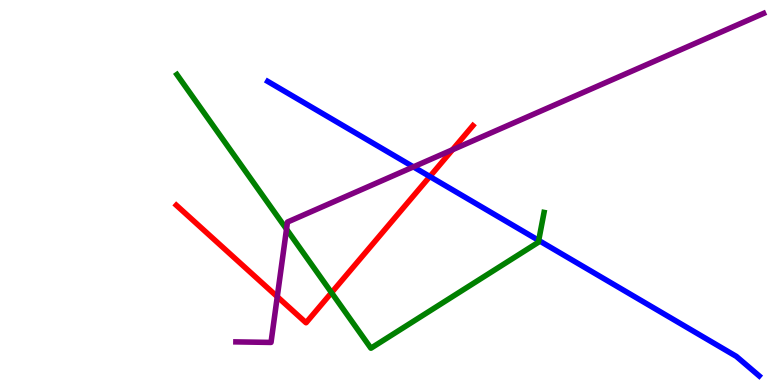[{'lines': ['blue', 'red'], 'intersections': [{'x': 5.55, 'y': 5.42}]}, {'lines': ['green', 'red'], 'intersections': [{'x': 4.28, 'y': 2.4}]}, {'lines': ['purple', 'red'], 'intersections': [{'x': 3.58, 'y': 2.29}, {'x': 5.84, 'y': 6.11}]}, {'lines': ['blue', 'green'], 'intersections': [{'x': 6.95, 'y': 3.76}]}, {'lines': ['blue', 'purple'], 'intersections': [{'x': 5.33, 'y': 5.67}]}, {'lines': ['green', 'purple'], 'intersections': [{'x': 3.7, 'y': 4.05}]}]